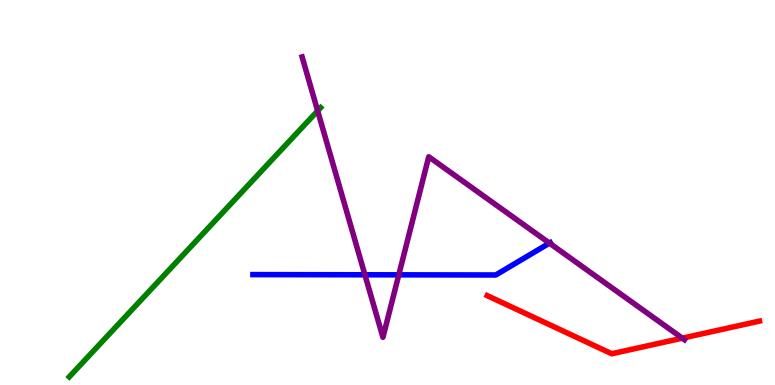[{'lines': ['blue', 'red'], 'intersections': []}, {'lines': ['green', 'red'], 'intersections': []}, {'lines': ['purple', 'red'], 'intersections': [{'x': 8.8, 'y': 1.22}]}, {'lines': ['blue', 'green'], 'intersections': []}, {'lines': ['blue', 'purple'], 'intersections': [{'x': 4.71, 'y': 2.86}, {'x': 5.15, 'y': 2.86}, {'x': 7.09, 'y': 3.69}]}, {'lines': ['green', 'purple'], 'intersections': [{'x': 4.1, 'y': 7.12}]}]